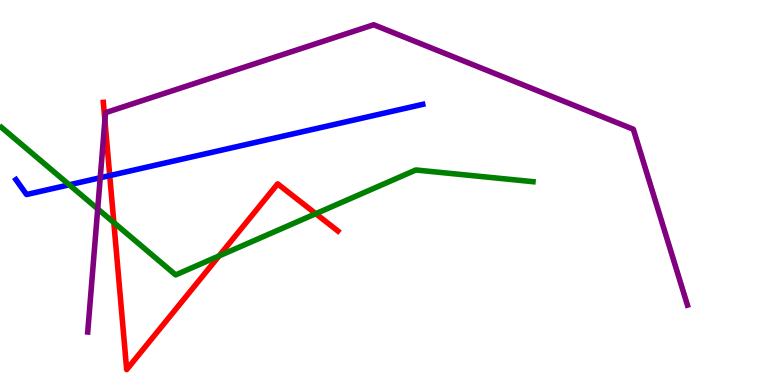[{'lines': ['blue', 'red'], 'intersections': [{'x': 1.42, 'y': 5.44}]}, {'lines': ['green', 'red'], 'intersections': [{'x': 1.47, 'y': 4.22}, {'x': 2.83, 'y': 3.35}, {'x': 4.07, 'y': 4.45}]}, {'lines': ['purple', 'red'], 'intersections': [{'x': 1.35, 'y': 6.88}]}, {'lines': ['blue', 'green'], 'intersections': [{'x': 0.894, 'y': 5.2}]}, {'lines': ['blue', 'purple'], 'intersections': [{'x': 1.29, 'y': 5.38}]}, {'lines': ['green', 'purple'], 'intersections': [{'x': 1.26, 'y': 4.57}]}]